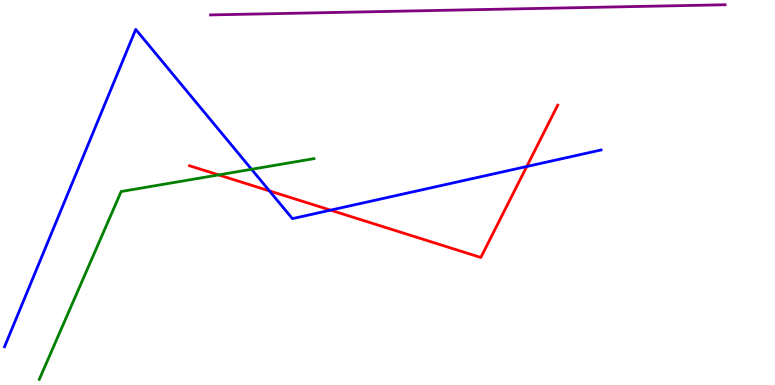[{'lines': ['blue', 'red'], 'intersections': [{'x': 3.48, 'y': 5.04}, {'x': 4.27, 'y': 4.54}, {'x': 6.8, 'y': 5.68}]}, {'lines': ['green', 'red'], 'intersections': [{'x': 2.82, 'y': 5.46}]}, {'lines': ['purple', 'red'], 'intersections': []}, {'lines': ['blue', 'green'], 'intersections': [{'x': 3.25, 'y': 5.6}]}, {'lines': ['blue', 'purple'], 'intersections': []}, {'lines': ['green', 'purple'], 'intersections': []}]